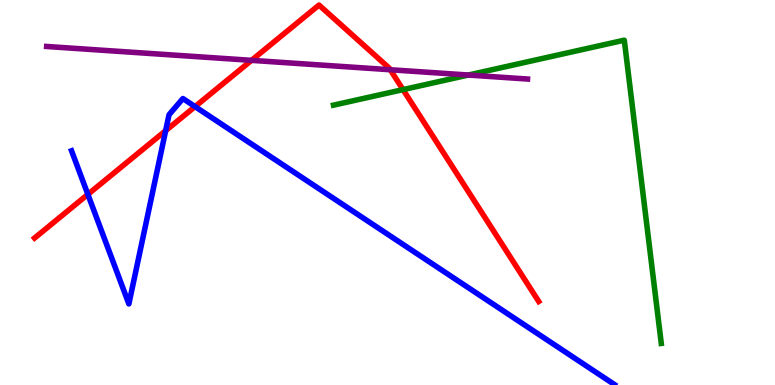[{'lines': ['blue', 'red'], 'intersections': [{'x': 1.13, 'y': 4.95}, {'x': 2.14, 'y': 6.61}, {'x': 2.52, 'y': 7.23}]}, {'lines': ['green', 'red'], 'intersections': [{'x': 5.2, 'y': 7.67}]}, {'lines': ['purple', 'red'], 'intersections': [{'x': 3.25, 'y': 8.43}, {'x': 5.04, 'y': 8.19}]}, {'lines': ['blue', 'green'], 'intersections': []}, {'lines': ['blue', 'purple'], 'intersections': []}, {'lines': ['green', 'purple'], 'intersections': [{'x': 6.04, 'y': 8.05}]}]